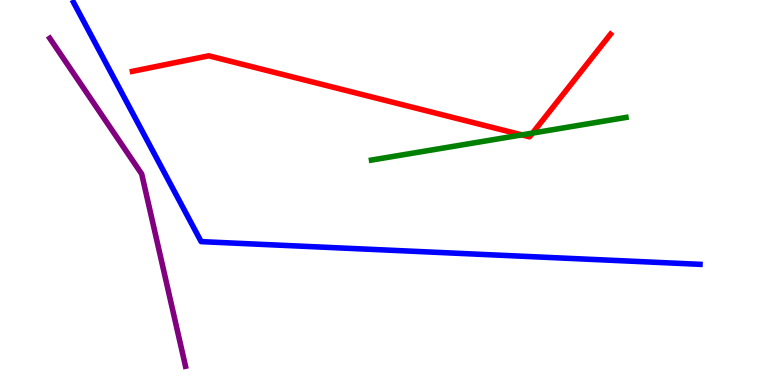[{'lines': ['blue', 'red'], 'intersections': []}, {'lines': ['green', 'red'], 'intersections': [{'x': 6.73, 'y': 6.5}, {'x': 6.87, 'y': 6.54}]}, {'lines': ['purple', 'red'], 'intersections': []}, {'lines': ['blue', 'green'], 'intersections': []}, {'lines': ['blue', 'purple'], 'intersections': []}, {'lines': ['green', 'purple'], 'intersections': []}]